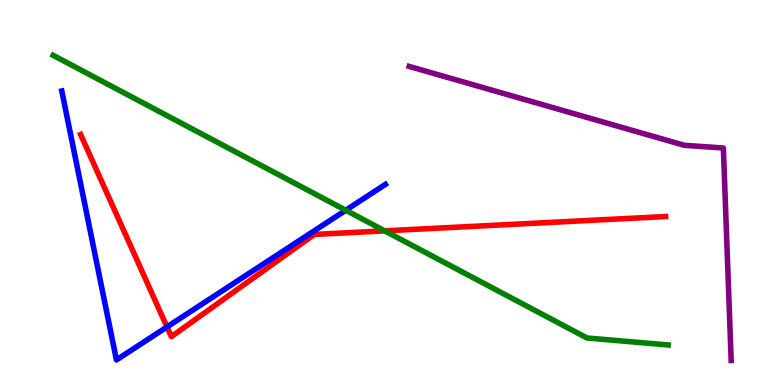[{'lines': ['blue', 'red'], 'intersections': [{'x': 2.15, 'y': 1.51}]}, {'lines': ['green', 'red'], 'intersections': [{'x': 4.96, 'y': 4.0}]}, {'lines': ['purple', 'red'], 'intersections': []}, {'lines': ['blue', 'green'], 'intersections': [{'x': 4.46, 'y': 4.54}]}, {'lines': ['blue', 'purple'], 'intersections': []}, {'lines': ['green', 'purple'], 'intersections': []}]